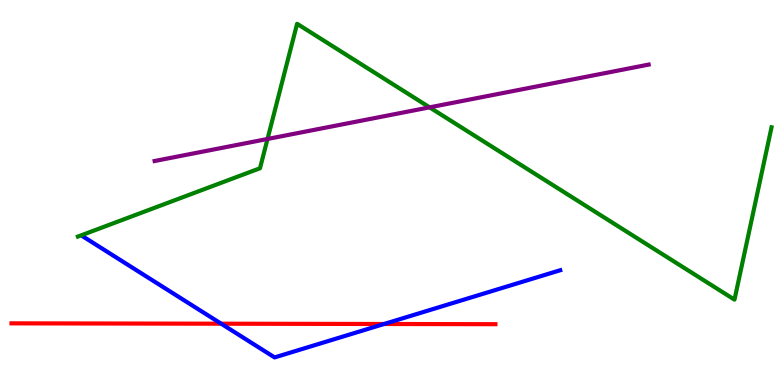[{'lines': ['blue', 'red'], 'intersections': [{'x': 2.85, 'y': 1.59}, {'x': 4.96, 'y': 1.58}]}, {'lines': ['green', 'red'], 'intersections': []}, {'lines': ['purple', 'red'], 'intersections': []}, {'lines': ['blue', 'green'], 'intersections': []}, {'lines': ['blue', 'purple'], 'intersections': []}, {'lines': ['green', 'purple'], 'intersections': [{'x': 3.45, 'y': 6.39}, {'x': 5.54, 'y': 7.21}]}]